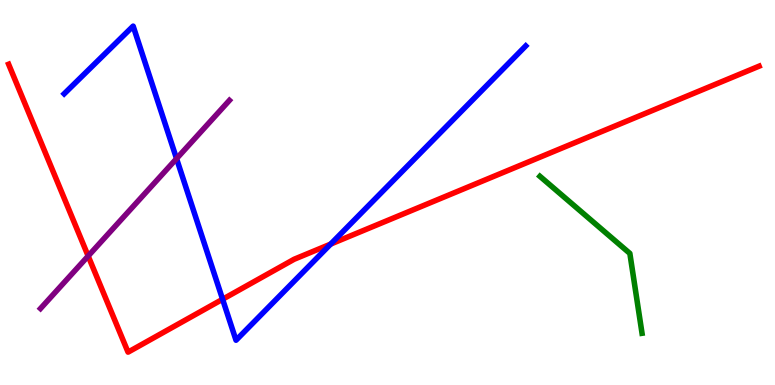[{'lines': ['blue', 'red'], 'intersections': [{'x': 2.87, 'y': 2.23}, {'x': 4.27, 'y': 3.66}]}, {'lines': ['green', 'red'], 'intersections': []}, {'lines': ['purple', 'red'], 'intersections': [{'x': 1.14, 'y': 3.35}]}, {'lines': ['blue', 'green'], 'intersections': []}, {'lines': ['blue', 'purple'], 'intersections': [{'x': 2.28, 'y': 5.88}]}, {'lines': ['green', 'purple'], 'intersections': []}]